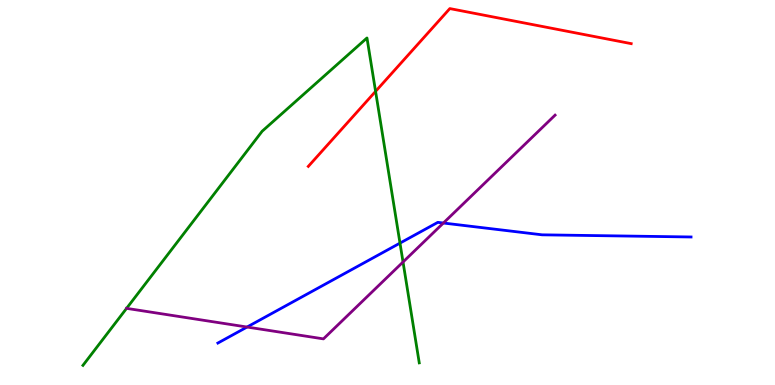[{'lines': ['blue', 'red'], 'intersections': []}, {'lines': ['green', 'red'], 'intersections': [{'x': 4.85, 'y': 7.63}]}, {'lines': ['purple', 'red'], 'intersections': []}, {'lines': ['blue', 'green'], 'intersections': [{'x': 5.16, 'y': 3.69}]}, {'lines': ['blue', 'purple'], 'intersections': [{'x': 3.19, 'y': 1.51}, {'x': 5.72, 'y': 4.21}]}, {'lines': ['green', 'purple'], 'intersections': [{'x': 5.2, 'y': 3.19}]}]